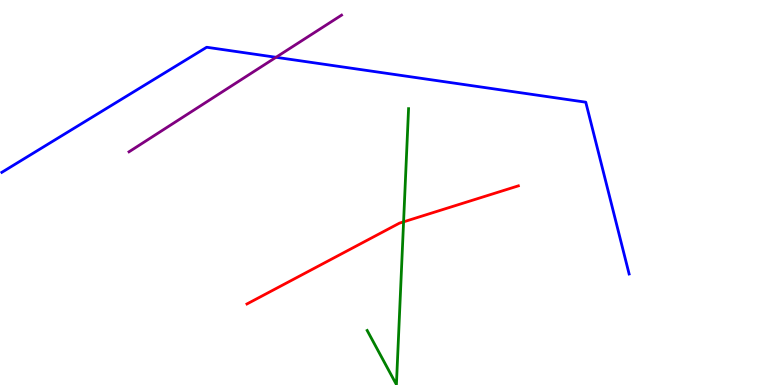[{'lines': ['blue', 'red'], 'intersections': []}, {'lines': ['green', 'red'], 'intersections': [{'x': 5.21, 'y': 4.24}]}, {'lines': ['purple', 'red'], 'intersections': []}, {'lines': ['blue', 'green'], 'intersections': []}, {'lines': ['blue', 'purple'], 'intersections': [{'x': 3.56, 'y': 8.51}]}, {'lines': ['green', 'purple'], 'intersections': []}]